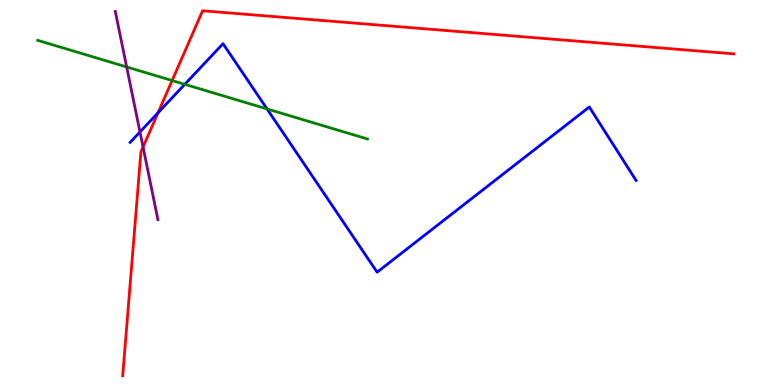[{'lines': ['blue', 'red'], 'intersections': [{'x': 2.04, 'y': 7.07}]}, {'lines': ['green', 'red'], 'intersections': [{'x': 2.22, 'y': 7.91}]}, {'lines': ['purple', 'red'], 'intersections': [{'x': 1.85, 'y': 6.18}]}, {'lines': ['blue', 'green'], 'intersections': [{'x': 2.38, 'y': 7.81}, {'x': 3.45, 'y': 7.17}]}, {'lines': ['blue', 'purple'], 'intersections': [{'x': 1.81, 'y': 6.57}]}, {'lines': ['green', 'purple'], 'intersections': [{'x': 1.63, 'y': 8.26}]}]